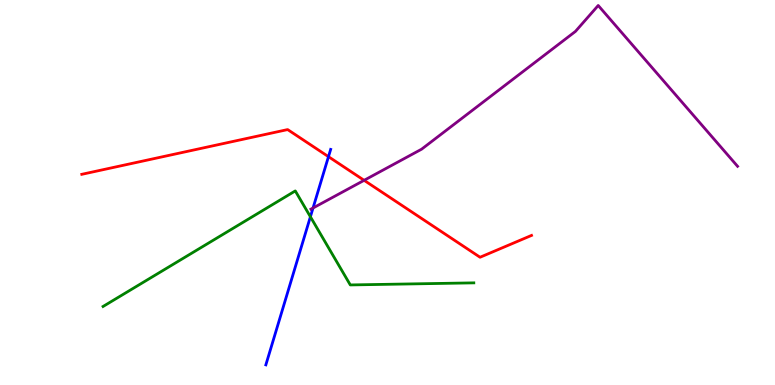[{'lines': ['blue', 'red'], 'intersections': [{'x': 4.24, 'y': 5.93}]}, {'lines': ['green', 'red'], 'intersections': []}, {'lines': ['purple', 'red'], 'intersections': [{'x': 4.7, 'y': 5.32}]}, {'lines': ['blue', 'green'], 'intersections': [{'x': 4.01, 'y': 4.37}]}, {'lines': ['blue', 'purple'], 'intersections': [{'x': 4.04, 'y': 4.6}]}, {'lines': ['green', 'purple'], 'intersections': []}]